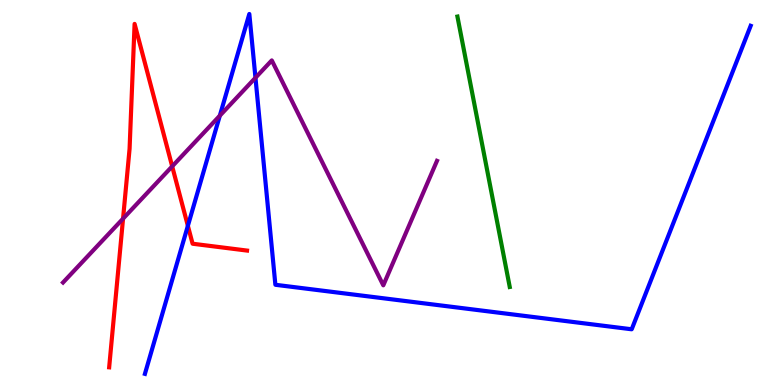[{'lines': ['blue', 'red'], 'intersections': [{'x': 2.42, 'y': 4.13}]}, {'lines': ['green', 'red'], 'intersections': []}, {'lines': ['purple', 'red'], 'intersections': [{'x': 1.59, 'y': 4.32}, {'x': 2.22, 'y': 5.68}]}, {'lines': ['blue', 'green'], 'intersections': []}, {'lines': ['blue', 'purple'], 'intersections': [{'x': 2.84, 'y': 7.0}, {'x': 3.3, 'y': 7.98}]}, {'lines': ['green', 'purple'], 'intersections': []}]